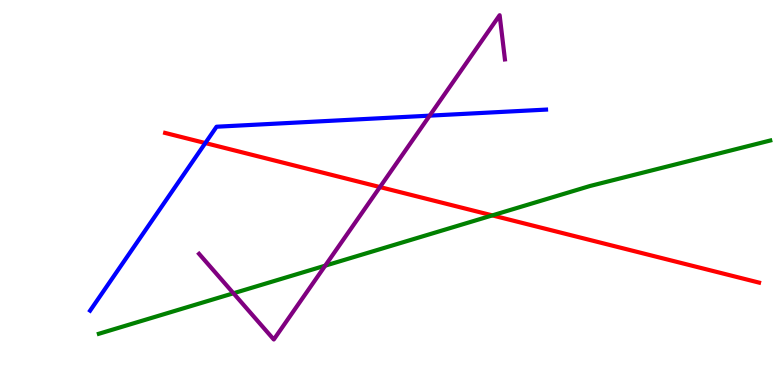[{'lines': ['blue', 'red'], 'intersections': [{'x': 2.65, 'y': 6.28}]}, {'lines': ['green', 'red'], 'intersections': [{'x': 6.35, 'y': 4.41}]}, {'lines': ['purple', 'red'], 'intersections': [{'x': 4.9, 'y': 5.14}]}, {'lines': ['blue', 'green'], 'intersections': []}, {'lines': ['blue', 'purple'], 'intersections': [{'x': 5.54, 'y': 7.0}]}, {'lines': ['green', 'purple'], 'intersections': [{'x': 3.01, 'y': 2.38}, {'x': 4.2, 'y': 3.1}]}]